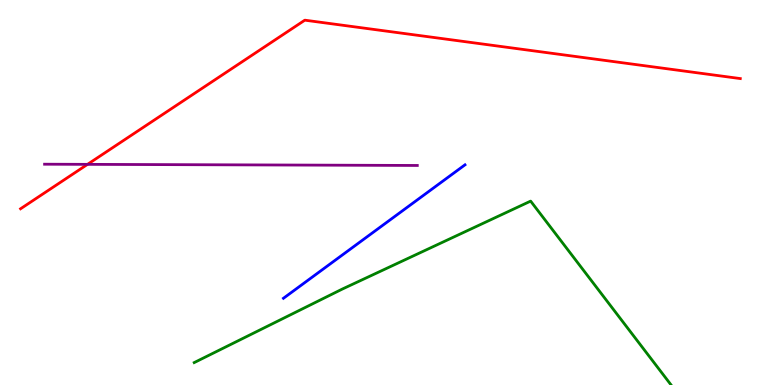[{'lines': ['blue', 'red'], 'intersections': []}, {'lines': ['green', 'red'], 'intersections': []}, {'lines': ['purple', 'red'], 'intersections': [{'x': 1.13, 'y': 5.73}]}, {'lines': ['blue', 'green'], 'intersections': []}, {'lines': ['blue', 'purple'], 'intersections': []}, {'lines': ['green', 'purple'], 'intersections': []}]